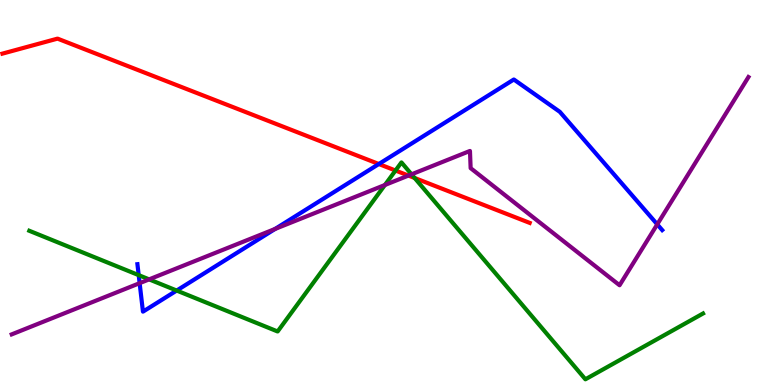[{'lines': ['blue', 'red'], 'intersections': [{'x': 4.89, 'y': 5.74}]}, {'lines': ['green', 'red'], 'intersections': [{'x': 5.1, 'y': 5.57}, {'x': 5.35, 'y': 5.38}]}, {'lines': ['purple', 'red'], 'intersections': [{'x': 5.27, 'y': 5.44}]}, {'lines': ['blue', 'green'], 'intersections': [{'x': 1.79, 'y': 2.85}, {'x': 2.28, 'y': 2.45}]}, {'lines': ['blue', 'purple'], 'intersections': [{'x': 1.8, 'y': 2.65}, {'x': 3.55, 'y': 4.05}, {'x': 8.48, 'y': 4.17}]}, {'lines': ['green', 'purple'], 'intersections': [{'x': 1.92, 'y': 2.74}, {'x': 4.97, 'y': 5.2}, {'x': 5.31, 'y': 5.47}]}]